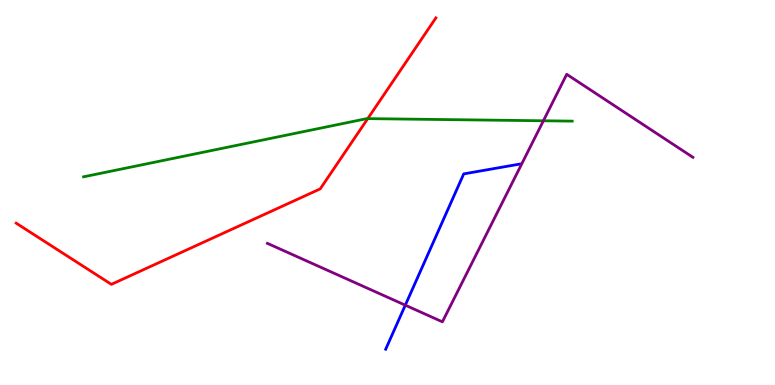[{'lines': ['blue', 'red'], 'intersections': []}, {'lines': ['green', 'red'], 'intersections': [{'x': 4.75, 'y': 6.92}]}, {'lines': ['purple', 'red'], 'intersections': []}, {'lines': ['blue', 'green'], 'intersections': []}, {'lines': ['blue', 'purple'], 'intersections': [{'x': 5.23, 'y': 2.07}]}, {'lines': ['green', 'purple'], 'intersections': [{'x': 7.01, 'y': 6.86}]}]